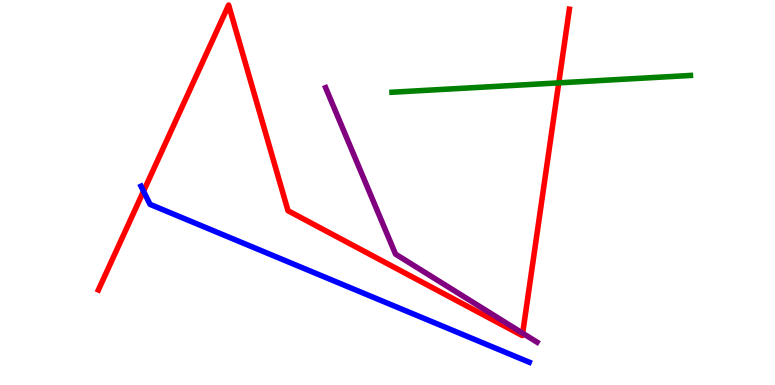[{'lines': ['blue', 'red'], 'intersections': [{'x': 1.85, 'y': 5.03}]}, {'lines': ['green', 'red'], 'intersections': [{'x': 7.21, 'y': 7.85}]}, {'lines': ['purple', 'red'], 'intersections': [{'x': 6.74, 'y': 1.34}]}, {'lines': ['blue', 'green'], 'intersections': []}, {'lines': ['blue', 'purple'], 'intersections': []}, {'lines': ['green', 'purple'], 'intersections': []}]